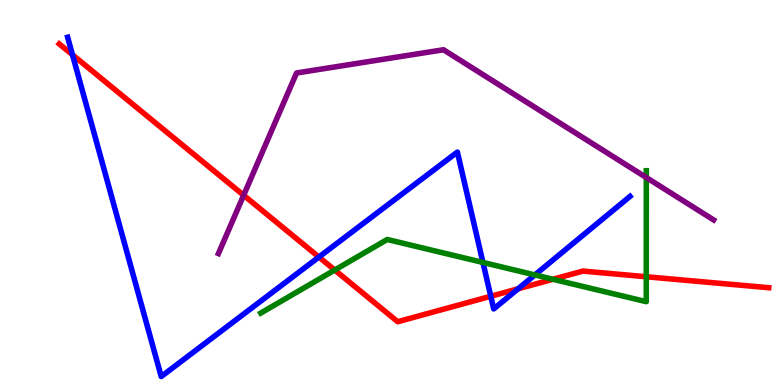[{'lines': ['blue', 'red'], 'intersections': [{'x': 0.935, 'y': 8.58}, {'x': 4.11, 'y': 3.32}, {'x': 6.33, 'y': 2.3}, {'x': 6.69, 'y': 2.5}]}, {'lines': ['green', 'red'], 'intersections': [{'x': 4.32, 'y': 2.99}, {'x': 7.13, 'y': 2.75}, {'x': 8.34, 'y': 2.81}]}, {'lines': ['purple', 'red'], 'intersections': [{'x': 3.14, 'y': 4.93}]}, {'lines': ['blue', 'green'], 'intersections': [{'x': 6.23, 'y': 3.18}, {'x': 6.9, 'y': 2.86}]}, {'lines': ['blue', 'purple'], 'intersections': []}, {'lines': ['green', 'purple'], 'intersections': [{'x': 8.34, 'y': 5.39}]}]